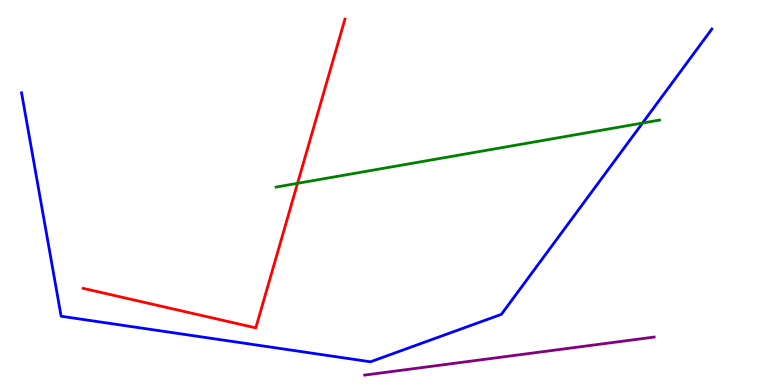[{'lines': ['blue', 'red'], 'intersections': []}, {'lines': ['green', 'red'], 'intersections': [{'x': 3.84, 'y': 5.24}]}, {'lines': ['purple', 'red'], 'intersections': []}, {'lines': ['blue', 'green'], 'intersections': [{'x': 8.29, 'y': 6.8}]}, {'lines': ['blue', 'purple'], 'intersections': []}, {'lines': ['green', 'purple'], 'intersections': []}]